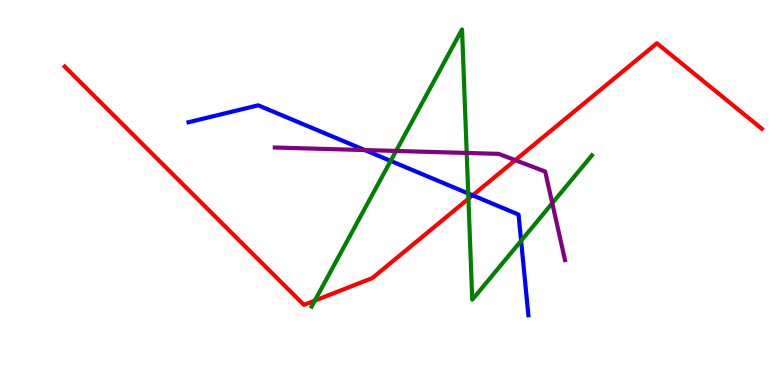[{'lines': ['blue', 'red'], 'intersections': [{'x': 6.1, 'y': 4.93}]}, {'lines': ['green', 'red'], 'intersections': [{'x': 4.06, 'y': 2.19}, {'x': 6.04, 'y': 4.84}]}, {'lines': ['purple', 'red'], 'intersections': [{'x': 6.65, 'y': 5.84}]}, {'lines': ['blue', 'green'], 'intersections': [{'x': 5.04, 'y': 5.82}, {'x': 6.04, 'y': 4.98}, {'x': 6.72, 'y': 3.75}]}, {'lines': ['blue', 'purple'], 'intersections': [{'x': 4.71, 'y': 6.1}]}, {'lines': ['green', 'purple'], 'intersections': [{'x': 5.11, 'y': 6.08}, {'x': 6.02, 'y': 6.03}, {'x': 7.13, 'y': 4.72}]}]